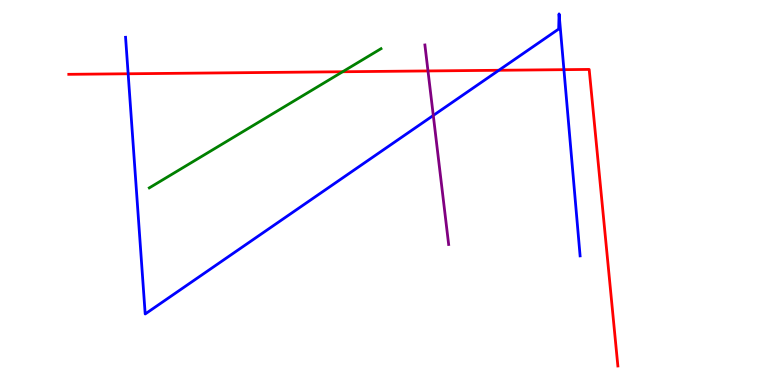[{'lines': ['blue', 'red'], 'intersections': [{'x': 1.65, 'y': 8.08}, {'x': 6.44, 'y': 8.17}, {'x': 7.28, 'y': 8.19}]}, {'lines': ['green', 'red'], 'intersections': [{'x': 4.42, 'y': 8.14}]}, {'lines': ['purple', 'red'], 'intersections': [{'x': 5.52, 'y': 8.16}]}, {'lines': ['blue', 'green'], 'intersections': []}, {'lines': ['blue', 'purple'], 'intersections': [{'x': 5.59, 'y': 7.0}]}, {'lines': ['green', 'purple'], 'intersections': []}]